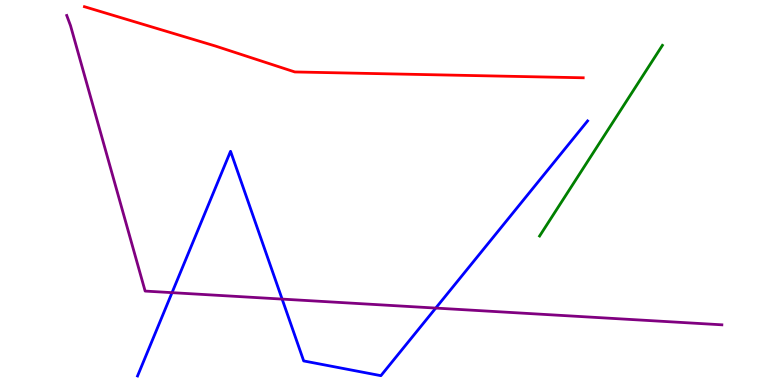[{'lines': ['blue', 'red'], 'intersections': []}, {'lines': ['green', 'red'], 'intersections': []}, {'lines': ['purple', 'red'], 'intersections': []}, {'lines': ['blue', 'green'], 'intersections': []}, {'lines': ['blue', 'purple'], 'intersections': [{'x': 2.22, 'y': 2.4}, {'x': 3.64, 'y': 2.23}, {'x': 5.62, 'y': 2.0}]}, {'lines': ['green', 'purple'], 'intersections': []}]